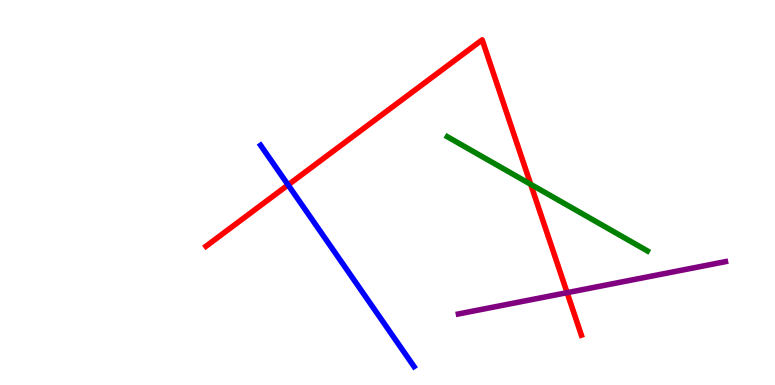[{'lines': ['blue', 'red'], 'intersections': [{'x': 3.72, 'y': 5.2}]}, {'lines': ['green', 'red'], 'intersections': [{'x': 6.85, 'y': 5.21}]}, {'lines': ['purple', 'red'], 'intersections': [{'x': 7.32, 'y': 2.4}]}, {'lines': ['blue', 'green'], 'intersections': []}, {'lines': ['blue', 'purple'], 'intersections': []}, {'lines': ['green', 'purple'], 'intersections': []}]